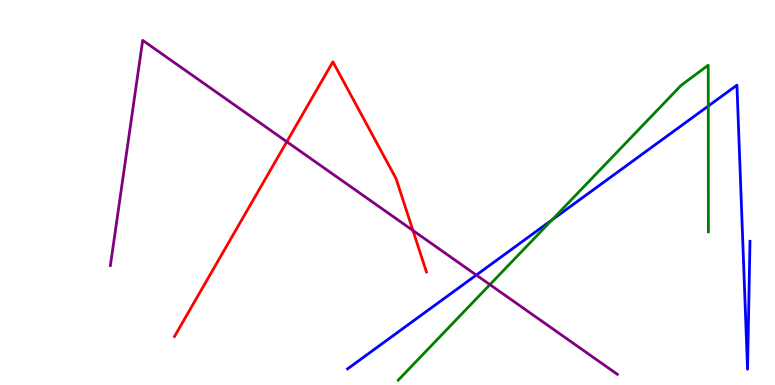[{'lines': ['blue', 'red'], 'intersections': []}, {'lines': ['green', 'red'], 'intersections': []}, {'lines': ['purple', 'red'], 'intersections': [{'x': 3.7, 'y': 6.32}, {'x': 5.33, 'y': 4.01}]}, {'lines': ['blue', 'green'], 'intersections': [{'x': 7.12, 'y': 4.29}, {'x': 9.14, 'y': 7.25}]}, {'lines': ['blue', 'purple'], 'intersections': [{'x': 6.15, 'y': 2.86}]}, {'lines': ['green', 'purple'], 'intersections': [{'x': 6.32, 'y': 2.61}]}]